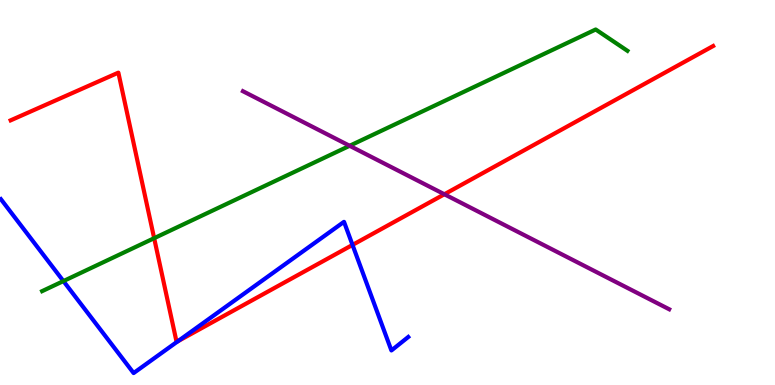[{'lines': ['blue', 'red'], 'intersections': [{'x': 2.3, 'y': 1.14}, {'x': 4.55, 'y': 3.64}]}, {'lines': ['green', 'red'], 'intersections': [{'x': 1.99, 'y': 3.81}]}, {'lines': ['purple', 'red'], 'intersections': [{'x': 5.73, 'y': 4.95}]}, {'lines': ['blue', 'green'], 'intersections': [{'x': 0.818, 'y': 2.7}]}, {'lines': ['blue', 'purple'], 'intersections': []}, {'lines': ['green', 'purple'], 'intersections': [{'x': 4.51, 'y': 6.21}]}]